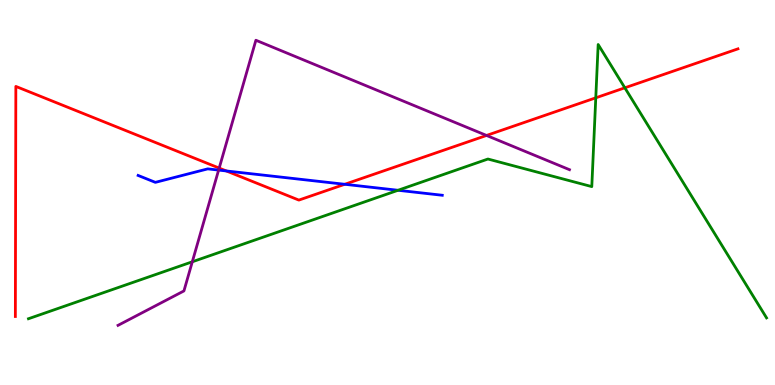[{'lines': ['blue', 'red'], 'intersections': [{'x': 2.92, 'y': 5.56}, {'x': 4.45, 'y': 5.21}]}, {'lines': ['green', 'red'], 'intersections': [{'x': 7.69, 'y': 7.46}, {'x': 8.06, 'y': 7.72}]}, {'lines': ['purple', 'red'], 'intersections': [{'x': 2.83, 'y': 5.63}, {'x': 6.28, 'y': 6.48}]}, {'lines': ['blue', 'green'], 'intersections': [{'x': 5.14, 'y': 5.06}]}, {'lines': ['blue', 'purple'], 'intersections': [{'x': 2.82, 'y': 5.58}]}, {'lines': ['green', 'purple'], 'intersections': [{'x': 2.48, 'y': 3.2}]}]